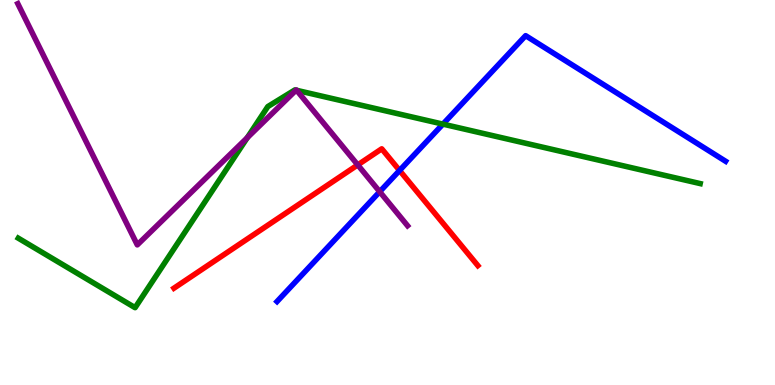[{'lines': ['blue', 'red'], 'intersections': [{'x': 5.16, 'y': 5.57}]}, {'lines': ['green', 'red'], 'intersections': []}, {'lines': ['purple', 'red'], 'intersections': [{'x': 4.62, 'y': 5.72}]}, {'lines': ['blue', 'green'], 'intersections': [{'x': 5.71, 'y': 6.78}]}, {'lines': ['blue', 'purple'], 'intersections': [{'x': 4.9, 'y': 5.02}]}, {'lines': ['green', 'purple'], 'intersections': [{'x': 3.19, 'y': 6.42}, {'x': 3.82, 'y': 7.66}, {'x': 3.83, 'y': 7.65}]}]